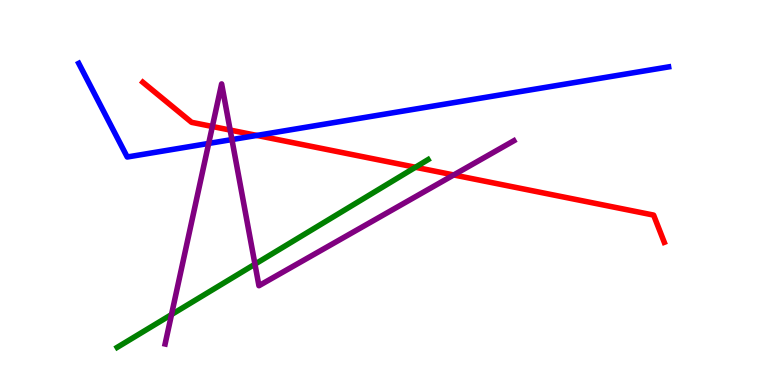[{'lines': ['blue', 'red'], 'intersections': [{'x': 3.31, 'y': 6.48}]}, {'lines': ['green', 'red'], 'intersections': [{'x': 5.36, 'y': 5.66}]}, {'lines': ['purple', 'red'], 'intersections': [{'x': 2.74, 'y': 6.71}, {'x': 2.97, 'y': 6.62}, {'x': 5.85, 'y': 5.46}]}, {'lines': ['blue', 'green'], 'intersections': []}, {'lines': ['blue', 'purple'], 'intersections': [{'x': 2.69, 'y': 6.27}, {'x': 2.99, 'y': 6.37}]}, {'lines': ['green', 'purple'], 'intersections': [{'x': 2.21, 'y': 1.83}, {'x': 3.29, 'y': 3.14}]}]